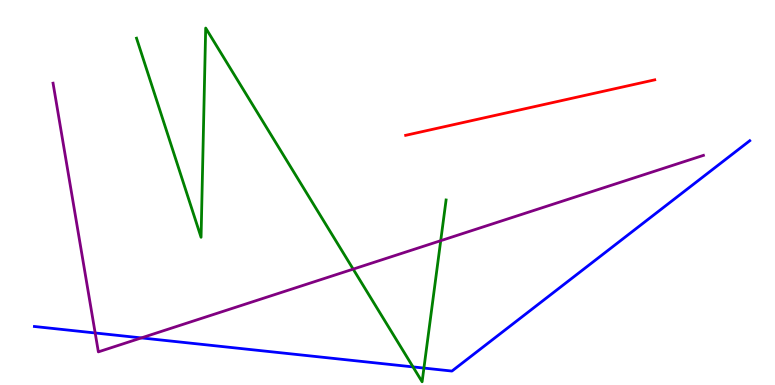[{'lines': ['blue', 'red'], 'intersections': []}, {'lines': ['green', 'red'], 'intersections': []}, {'lines': ['purple', 'red'], 'intersections': []}, {'lines': ['blue', 'green'], 'intersections': [{'x': 5.33, 'y': 0.47}, {'x': 5.47, 'y': 0.44}]}, {'lines': ['blue', 'purple'], 'intersections': [{'x': 1.23, 'y': 1.35}, {'x': 1.82, 'y': 1.22}]}, {'lines': ['green', 'purple'], 'intersections': [{'x': 4.56, 'y': 3.01}, {'x': 5.69, 'y': 3.75}]}]